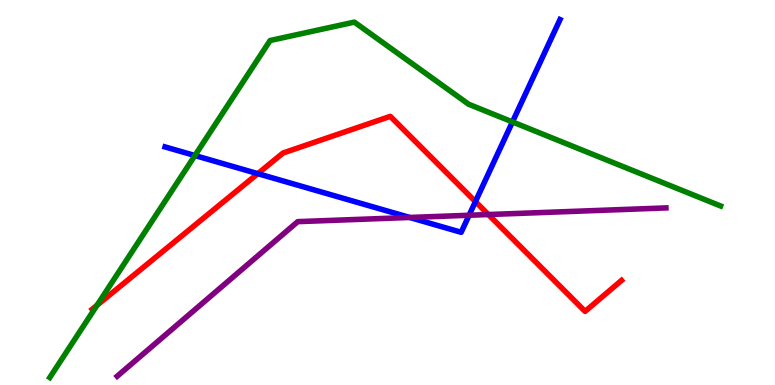[{'lines': ['blue', 'red'], 'intersections': [{'x': 3.33, 'y': 5.49}, {'x': 6.13, 'y': 4.76}]}, {'lines': ['green', 'red'], 'intersections': [{'x': 1.25, 'y': 2.07}]}, {'lines': ['purple', 'red'], 'intersections': [{'x': 6.3, 'y': 4.43}]}, {'lines': ['blue', 'green'], 'intersections': [{'x': 2.52, 'y': 5.96}, {'x': 6.61, 'y': 6.83}]}, {'lines': ['blue', 'purple'], 'intersections': [{'x': 5.29, 'y': 4.35}, {'x': 6.05, 'y': 4.41}]}, {'lines': ['green', 'purple'], 'intersections': []}]